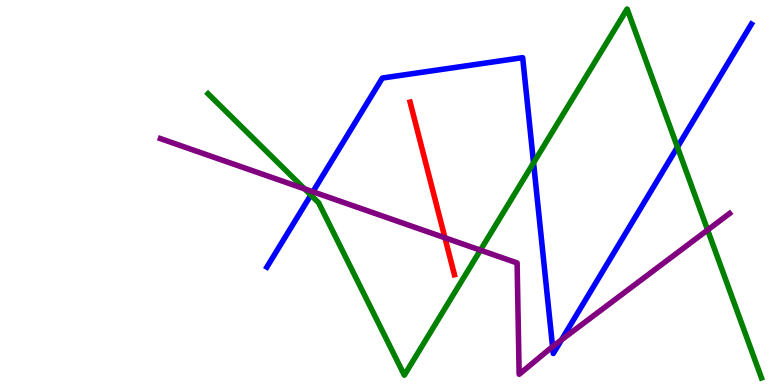[{'lines': ['blue', 'red'], 'intersections': []}, {'lines': ['green', 'red'], 'intersections': []}, {'lines': ['purple', 'red'], 'intersections': [{'x': 5.74, 'y': 3.82}]}, {'lines': ['blue', 'green'], 'intersections': [{'x': 4.01, 'y': 4.93}, {'x': 6.88, 'y': 5.77}, {'x': 8.74, 'y': 6.18}]}, {'lines': ['blue', 'purple'], 'intersections': [{'x': 4.04, 'y': 5.02}, {'x': 7.13, 'y': 0.997}, {'x': 7.24, 'y': 1.17}]}, {'lines': ['green', 'purple'], 'intersections': [{'x': 3.93, 'y': 5.1}, {'x': 6.2, 'y': 3.5}, {'x': 9.13, 'y': 4.03}]}]